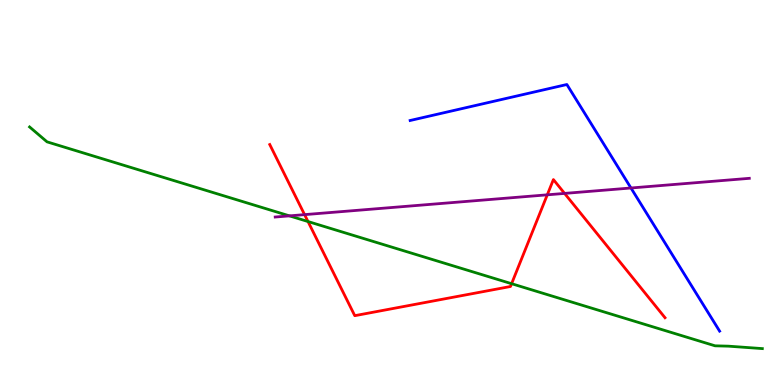[{'lines': ['blue', 'red'], 'intersections': []}, {'lines': ['green', 'red'], 'intersections': [{'x': 3.97, 'y': 4.25}, {'x': 6.6, 'y': 2.63}]}, {'lines': ['purple', 'red'], 'intersections': [{'x': 3.93, 'y': 4.43}, {'x': 7.06, 'y': 4.94}, {'x': 7.28, 'y': 4.98}]}, {'lines': ['blue', 'green'], 'intersections': []}, {'lines': ['blue', 'purple'], 'intersections': [{'x': 8.14, 'y': 5.12}]}, {'lines': ['green', 'purple'], 'intersections': [{'x': 3.73, 'y': 4.39}]}]